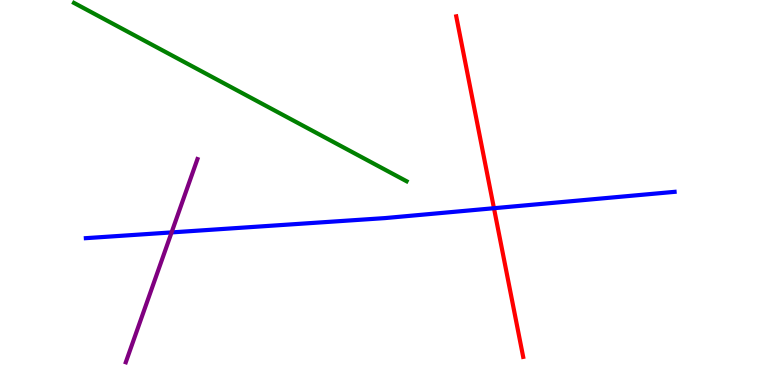[{'lines': ['blue', 'red'], 'intersections': [{'x': 6.37, 'y': 4.59}]}, {'lines': ['green', 'red'], 'intersections': []}, {'lines': ['purple', 'red'], 'intersections': []}, {'lines': ['blue', 'green'], 'intersections': []}, {'lines': ['blue', 'purple'], 'intersections': [{'x': 2.21, 'y': 3.96}]}, {'lines': ['green', 'purple'], 'intersections': []}]